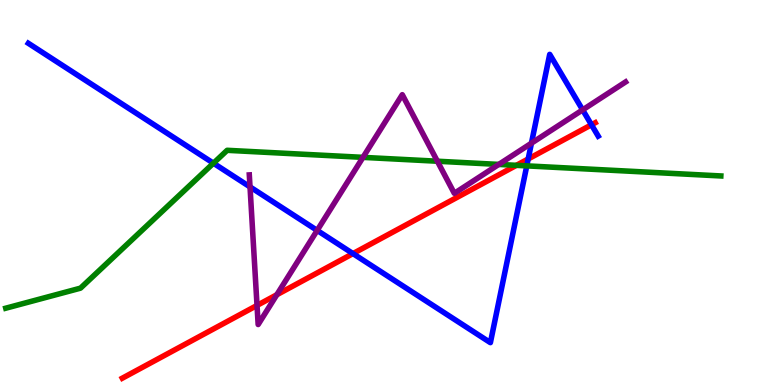[{'lines': ['blue', 'red'], 'intersections': [{'x': 4.55, 'y': 3.41}, {'x': 6.82, 'y': 5.87}, {'x': 7.63, 'y': 6.76}]}, {'lines': ['green', 'red'], 'intersections': [{'x': 6.66, 'y': 5.71}]}, {'lines': ['purple', 'red'], 'intersections': [{'x': 3.32, 'y': 2.07}, {'x': 3.57, 'y': 2.34}]}, {'lines': ['blue', 'green'], 'intersections': [{'x': 2.75, 'y': 5.76}, {'x': 6.8, 'y': 5.69}]}, {'lines': ['blue', 'purple'], 'intersections': [{'x': 3.23, 'y': 5.15}, {'x': 4.09, 'y': 4.02}, {'x': 6.86, 'y': 6.28}, {'x': 7.52, 'y': 7.15}]}, {'lines': ['green', 'purple'], 'intersections': [{'x': 4.68, 'y': 5.91}, {'x': 5.64, 'y': 5.81}, {'x': 6.44, 'y': 5.73}]}]